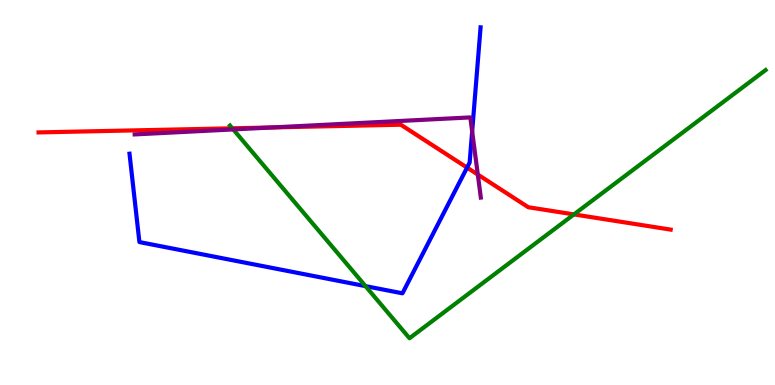[{'lines': ['blue', 'red'], 'intersections': [{'x': 6.03, 'y': 5.65}]}, {'lines': ['green', 'red'], 'intersections': [{'x': 3.0, 'y': 6.67}, {'x': 7.41, 'y': 4.43}]}, {'lines': ['purple', 'red'], 'intersections': [{'x': 3.51, 'y': 6.69}, {'x': 6.17, 'y': 5.47}]}, {'lines': ['blue', 'green'], 'intersections': [{'x': 4.72, 'y': 2.57}]}, {'lines': ['blue', 'purple'], 'intersections': [{'x': 6.09, 'y': 6.59}]}, {'lines': ['green', 'purple'], 'intersections': [{'x': 3.01, 'y': 6.64}]}]